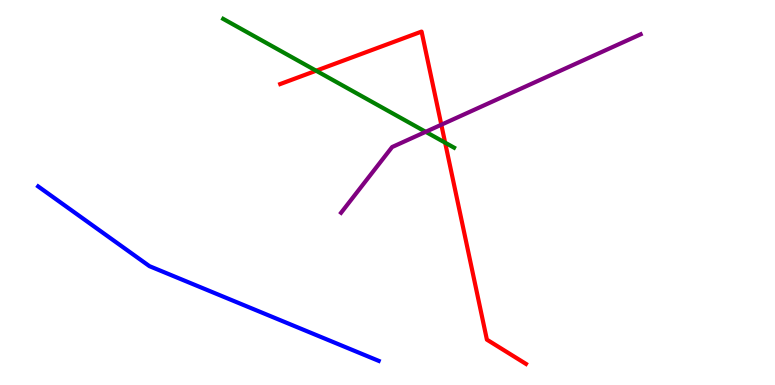[{'lines': ['blue', 'red'], 'intersections': []}, {'lines': ['green', 'red'], 'intersections': [{'x': 4.08, 'y': 8.16}, {'x': 5.74, 'y': 6.29}]}, {'lines': ['purple', 'red'], 'intersections': [{'x': 5.69, 'y': 6.76}]}, {'lines': ['blue', 'green'], 'intersections': []}, {'lines': ['blue', 'purple'], 'intersections': []}, {'lines': ['green', 'purple'], 'intersections': [{'x': 5.49, 'y': 6.58}]}]